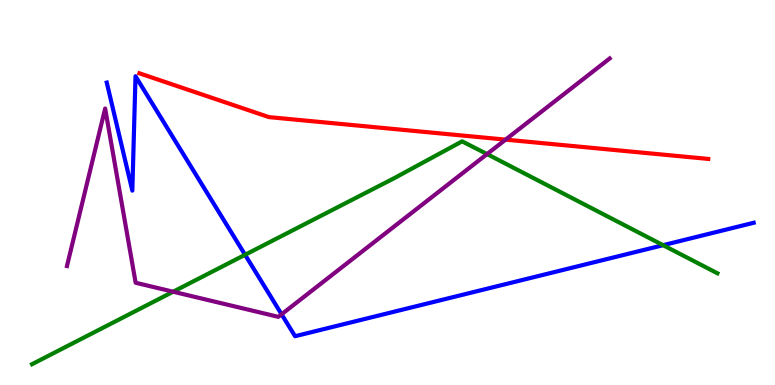[{'lines': ['blue', 'red'], 'intersections': []}, {'lines': ['green', 'red'], 'intersections': []}, {'lines': ['purple', 'red'], 'intersections': [{'x': 6.52, 'y': 6.37}]}, {'lines': ['blue', 'green'], 'intersections': [{'x': 3.16, 'y': 3.38}, {'x': 8.56, 'y': 3.63}]}, {'lines': ['blue', 'purple'], 'intersections': [{'x': 3.63, 'y': 1.84}]}, {'lines': ['green', 'purple'], 'intersections': [{'x': 2.23, 'y': 2.42}, {'x': 6.28, 'y': 6.0}]}]